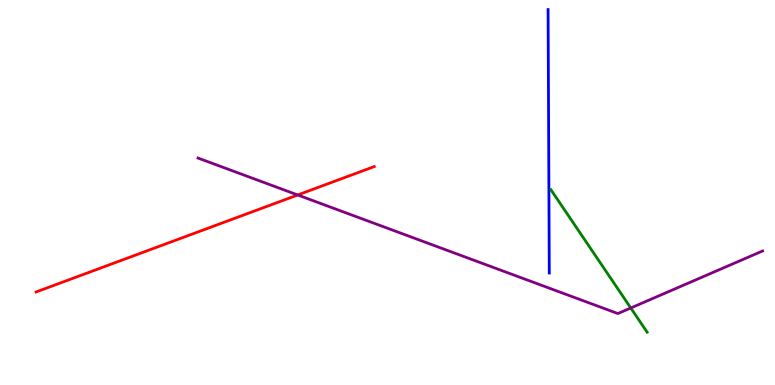[{'lines': ['blue', 'red'], 'intersections': []}, {'lines': ['green', 'red'], 'intersections': []}, {'lines': ['purple', 'red'], 'intersections': [{'x': 3.84, 'y': 4.94}]}, {'lines': ['blue', 'green'], 'intersections': []}, {'lines': ['blue', 'purple'], 'intersections': []}, {'lines': ['green', 'purple'], 'intersections': [{'x': 8.14, 'y': 2.0}]}]